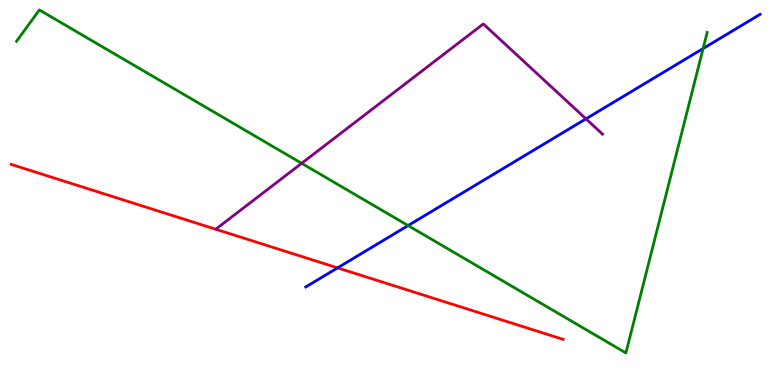[{'lines': ['blue', 'red'], 'intersections': [{'x': 4.36, 'y': 3.04}]}, {'lines': ['green', 'red'], 'intersections': []}, {'lines': ['purple', 'red'], 'intersections': []}, {'lines': ['blue', 'green'], 'intersections': [{'x': 5.27, 'y': 4.14}, {'x': 9.07, 'y': 8.74}]}, {'lines': ['blue', 'purple'], 'intersections': [{'x': 7.56, 'y': 6.91}]}, {'lines': ['green', 'purple'], 'intersections': [{'x': 3.89, 'y': 5.76}]}]